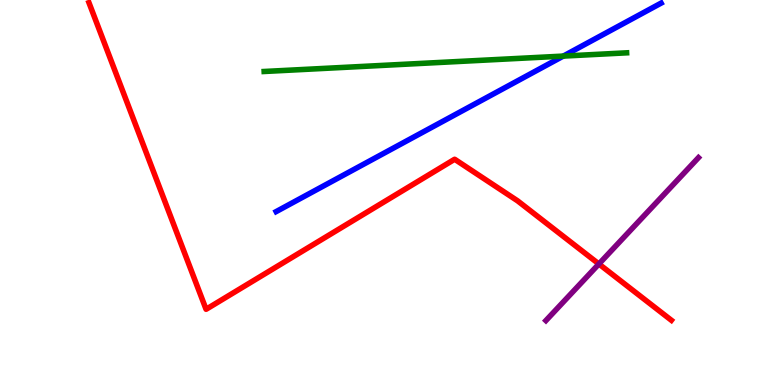[{'lines': ['blue', 'red'], 'intersections': []}, {'lines': ['green', 'red'], 'intersections': []}, {'lines': ['purple', 'red'], 'intersections': [{'x': 7.73, 'y': 3.14}]}, {'lines': ['blue', 'green'], 'intersections': [{'x': 7.27, 'y': 8.54}]}, {'lines': ['blue', 'purple'], 'intersections': []}, {'lines': ['green', 'purple'], 'intersections': []}]